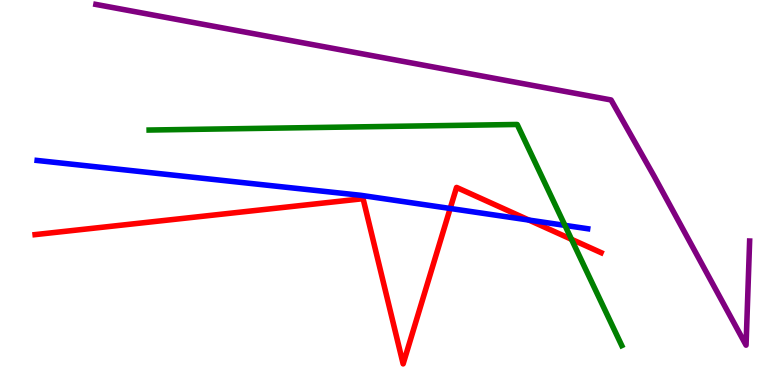[{'lines': ['blue', 'red'], 'intersections': [{'x': 5.81, 'y': 4.59}, {'x': 6.82, 'y': 4.28}]}, {'lines': ['green', 'red'], 'intersections': [{'x': 7.37, 'y': 3.78}]}, {'lines': ['purple', 'red'], 'intersections': []}, {'lines': ['blue', 'green'], 'intersections': [{'x': 7.29, 'y': 4.15}]}, {'lines': ['blue', 'purple'], 'intersections': []}, {'lines': ['green', 'purple'], 'intersections': []}]